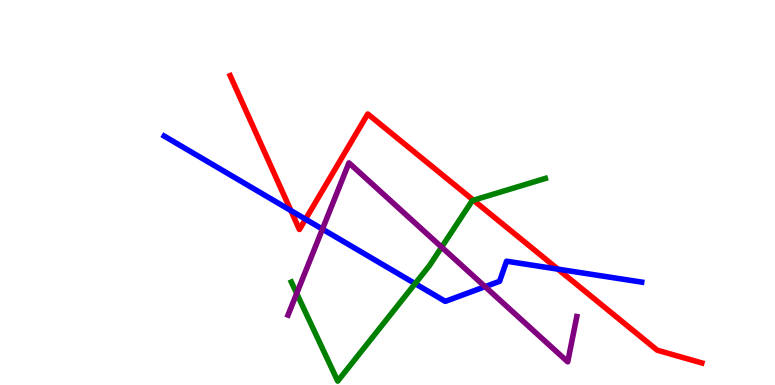[{'lines': ['blue', 'red'], 'intersections': [{'x': 3.75, 'y': 4.53}, {'x': 3.94, 'y': 4.31}, {'x': 7.2, 'y': 3.01}]}, {'lines': ['green', 'red'], 'intersections': [{'x': 6.11, 'y': 4.8}]}, {'lines': ['purple', 'red'], 'intersections': []}, {'lines': ['blue', 'green'], 'intersections': [{'x': 5.36, 'y': 2.63}]}, {'lines': ['blue', 'purple'], 'intersections': [{'x': 4.16, 'y': 4.05}, {'x': 6.26, 'y': 2.55}]}, {'lines': ['green', 'purple'], 'intersections': [{'x': 3.83, 'y': 2.38}, {'x': 5.7, 'y': 3.58}]}]